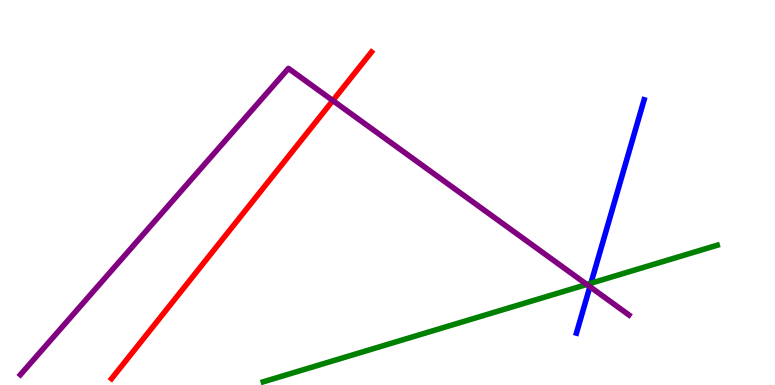[{'lines': ['blue', 'red'], 'intersections': []}, {'lines': ['green', 'red'], 'intersections': []}, {'lines': ['purple', 'red'], 'intersections': [{'x': 4.29, 'y': 7.39}]}, {'lines': ['blue', 'green'], 'intersections': [{'x': 7.62, 'y': 2.64}]}, {'lines': ['blue', 'purple'], 'intersections': [{'x': 7.61, 'y': 2.55}]}, {'lines': ['green', 'purple'], 'intersections': [{'x': 7.57, 'y': 2.61}]}]